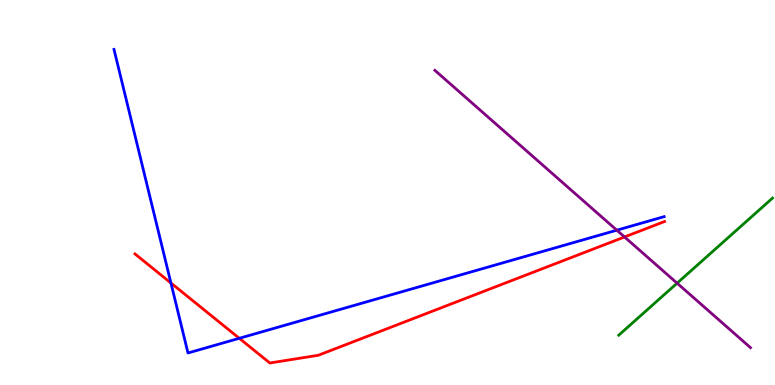[{'lines': ['blue', 'red'], 'intersections': [{'x': 2.21, 'y': 2.65}, {'x': 3.09, 'y': 1.21}]}, {'lines': ['green', 'red'], 'intersections': []}, {'lines': ['purple', 'red'], 'intersections': [{'x': 8.06, 'y': 3.84}]}, {'lines': ['blue', 'green'], 'intersections': []}, {'lines': ['blue', 'purple'], 'intersections': [{'x': 7.96, 'y': 4.02}]}, {'lines': ['green', 'purple'], 'intersections': [{'x': 8.74, 'y': 2.64}]}]